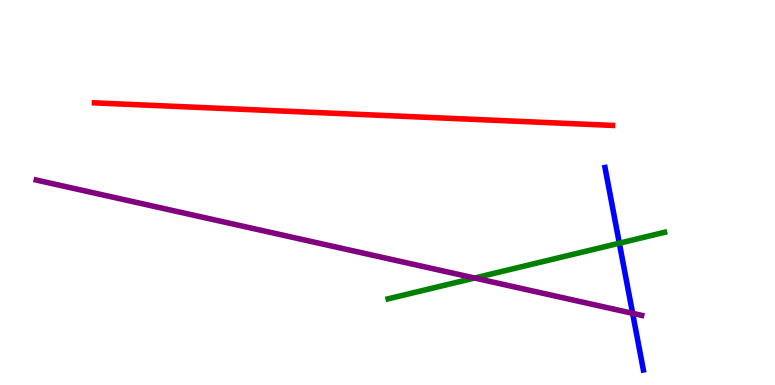[{'lines': ['blue', 'red'], 'intersections': []}, {'lines': ['green', 'red'], 'intersections': []}, {'lines': ['purple', 'red'], 'intersections': []}, {'lines': ['blue', 'green'], 'intersections': [{'x': 7.99, 'y': 3.68}]}, {'lines': ['blue', 'purple'], 'intersections': [{'x': 8.16, 'y': 1.86}]}, {'lines': ['green', 'purple'], 'intersections': [{'x': 6.12, 'y': 2.78}]}]